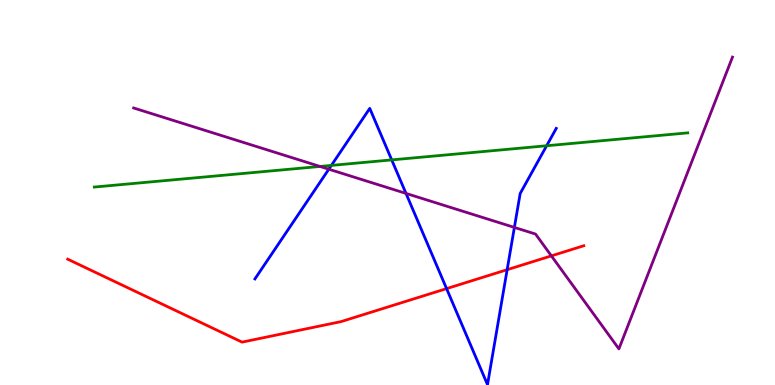[{'lines': ['blue', 'red'], 'intersections': [{'x': 5.76, 'y': 2.5}, {'x': 6.54, 'y': 2.99}]}, {'lines': ['green', 'red'], 'intersections': []}, {'lines': ['purple', 'red'], 'intersections': [{'x': 7.11, 'y': 3.35}]}, {'lines': ['blue', 'green'], 'intersections': [{'x': 4.28, 'y': 5.7}, {'x': 5.05, 'y': 5.85}, {'x': 7.05, 'y': 6.21}]}, {'lines': ['blue', 'purple'], 'intersections': [{'x': 4.24, 'y': 5.61}, {'x': 5.24, 'y': 4.98}, {'x': 6.64, 'y': 4.09}]}, {'lines': ['green', 'purple'], 'intersections': [{'x': 4.13, 'y': 5.68}]}]